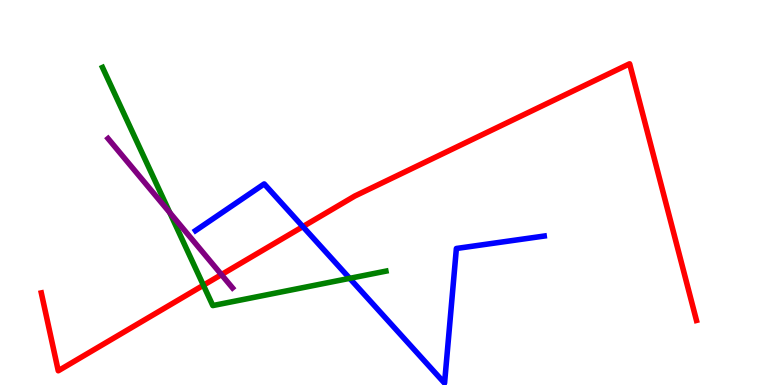[{'lines': ['blue', 'red'], 'intersections': [{'x': 3.91, 'y': 4.11}]}, {'lines': ['green', 'red'], 'intersections': [{'x': 2.62, 'y': 2.59}]}, {'lines': ['purple', 'red'], 'intersections': [{'x': 2.86, 'y': 2.87}]}, {'lines': ['blue', 'green'], 'intersections': [{'x': 4.51, 'y': 2.77}]}, {'lines': ['blue', 'purple'], 'intersections': []}, {'lines': ['green', 'purple'], 'intersections': [{'x': 2.19, 'y': 4.48}]}]